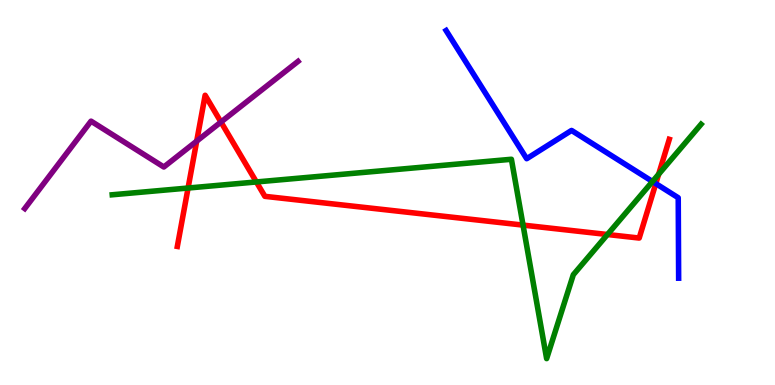[{'lines': ['blue', 'red'], 'intersections': [{'x': 8.46, 'y': 5.23}]}, {'lines': ['green', 'red'], 'intersections': [{'x': 2.43, 'y': 5.12}, {'x': 3.31, 'y': 5.27}, {'x': 6.75, 'y': 4.15}, {'x': 7.84, 'y': 3.91}, {'x': 8.5, 'y': 5.47}]}, {'lines': ['purple', 'red'], 'intersections': [{'x': 2.54, 'y': 6.33}, {'x': 2.85, 'y': 6.83}]}, {'lines': ['blue', 'green'], 'intersections': [{'x': 8.42, 'y': 5.29}]}, {'lines': ['blue', 'purple'], 'intersections': []}, {'lines': ['green', 'purple'], 'intersections': []}]